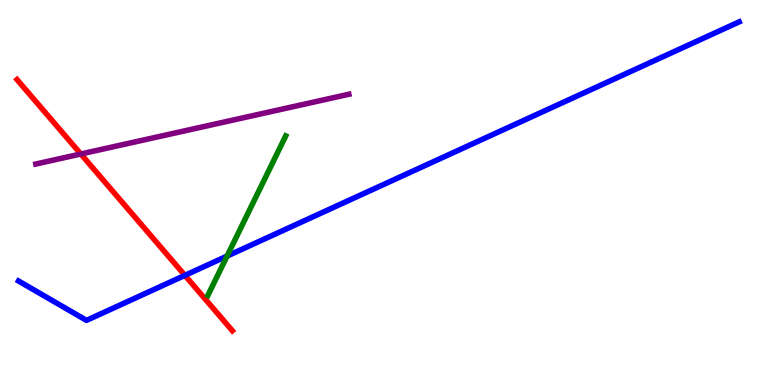[{'lines': ['blue', 'red'], 'intersections': [{'x': 2.39, 'y': 2.85}]}, {'lines': ['green', 'red'], 'intersections': []}, {'lines': ['purple', 'red'], 'intersections': [{'x': 1.04, 'y': 6.0}]}, {'lines': ['blue', 'green'], 'intersections': [{'x': 2.93, 'y': 3.35}]}, {'lines': ['blue', 'purple'], 'intersections': []}, {'lines': ['green', 'purple'], 'intersections': []}]